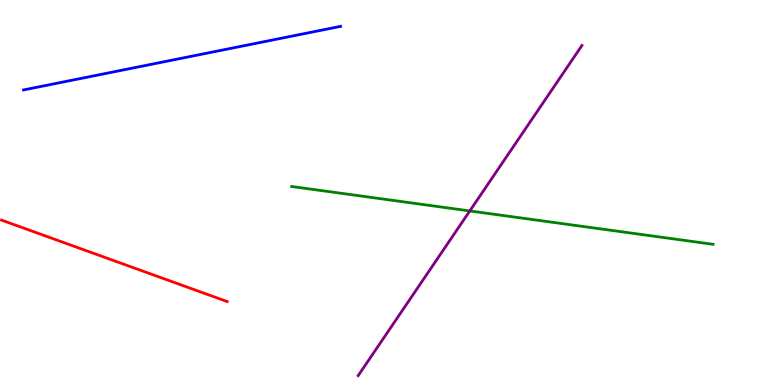[{'lines': ['blue', 'red'], 'intersections': []}, {'lines': ['green', 'red'], 'intersections': []}, {'lines': ['purple', 'red'], 'intersections': []}, {'lines': ['blue', 'green'], 'intersections': []}, {'lines': ['blue', 'purple'], 'intersections': []}, {'lines': ['green', 'purple'], 'intersections': [{'x': 6.06, 'y': 4.52}]}]